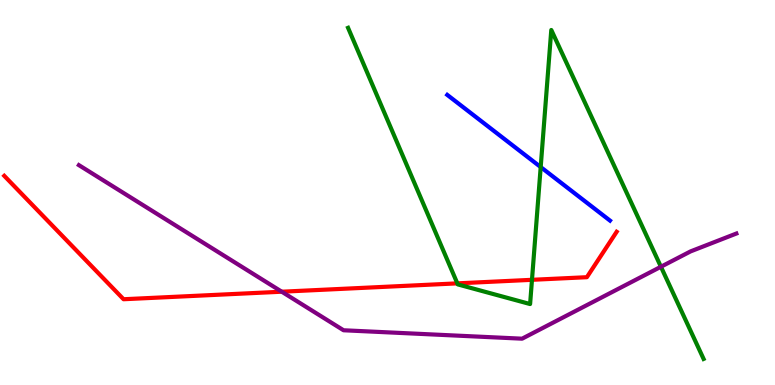[{'lines': ['blue', 'red'], 'intersections': []}, {'lines': ['green', 'red'], 'intersections': [{'x': 5.9, 'y': 2.64}, {'x': 6.86, 'y': 2.73}]}, {'lines': ['purple', 'red'], 'intersections': [{'x': 3.64, 'y': 2.42}]}, {'lines': ['blue', 'green'], 'intersections': [{'x': 6.98, 'y': 5.66}]}, {'lines': ['blue', 'purple'], 'intersections': []}, {'lines': ['green', 'purple'], 'intersections': [{'x': 8.53, 'y': 3.07}]}]